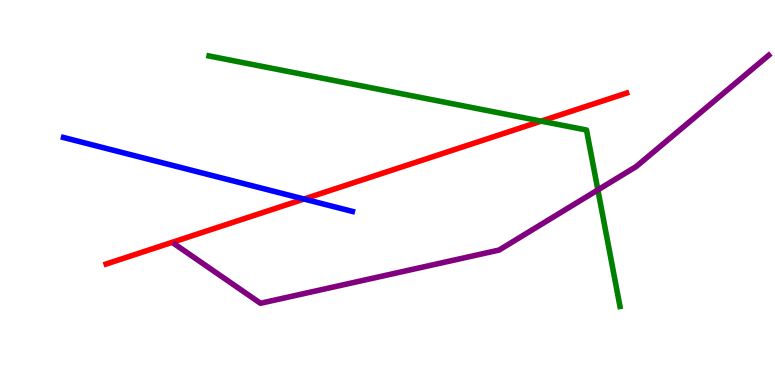[{'lines': ['blue', 'red'], 'intersections': [{'x': 3.92, 'y': 4.83}]}, {'lines': ['green', 'red'], 'intersections': [{'x': 6.98, 'y': 6.85}]}, {'lines': ['purple', 'red'], 'intersections': []}, {'lines': ['blue', 'green'], 'intersections': []}, {'lines': ['blue', 'purple'], 'intersections': []}, {'lines': ['green', 'purple'], 'intersections': [{'x': 7.71, 'y': 5.07}]}]